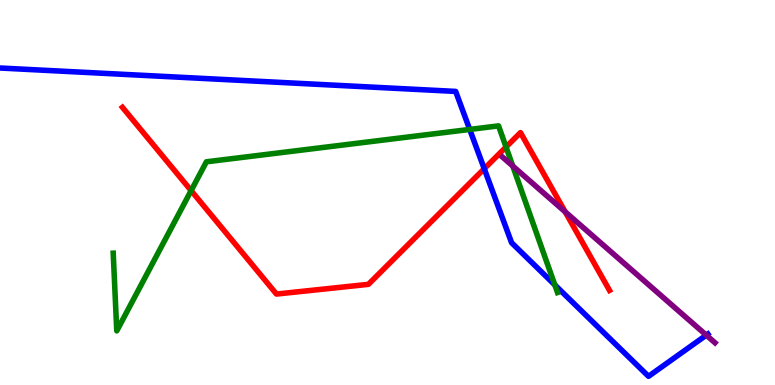[{'lines': ['blue', 'red'], 'intersections': [{'x': 6.25, 'y': 5.62}]}, {'lines': ['green', 'red'], 'intersections': [{'x': 2.47, 'y': 5.05}, {'x': 6.53, 'y': 6.18}]}, {'lines': ['purple', 'red'], 'intersections': [{'x': 7.29, 'y': 4.5}]}, {'lines': ['blue', 'green'], 'intersections': [{'x': 6.06, 'y': 6.64}, {'x': 7.16, 'y': 2.6}]}, {'lines': ['blue', 'purple'], 'intersections': [{'x': 9.11, 'y': 1.29}]}, {'lines': ['green', 'purple'], 'intersections': [{'x': 6.62, 'y': 5.69}]}]